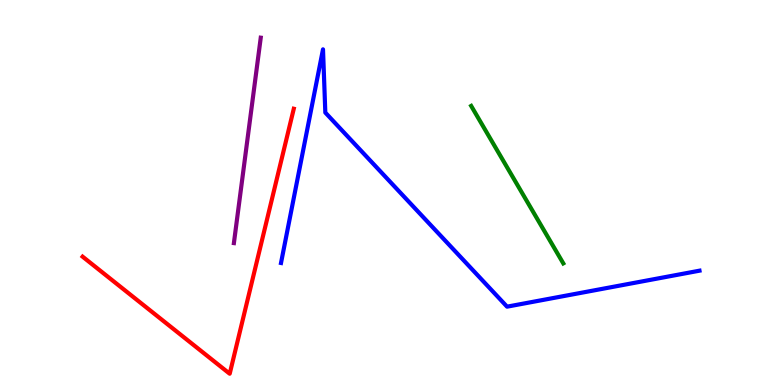[{'lines': ['blue', 'red'], 'intersections': []}, {'lines': ['green', 'red'], 'intersections': []}, {'lines': ['purple', 'red'], 'intersections': []}, {'lines': ['blue', 'green'], 'intersections': []}, {'lines': ['blue', 'purple'], 'intersections': []}, {'lines': ['green', 'purple'], 'intersections': []}]